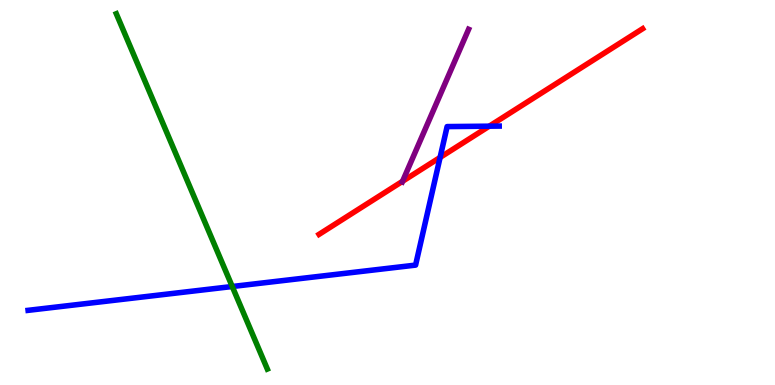[{'lines': ['blue', 'red'], 'intersections': [{'x': 5.68, 'y': 5.91}, {'x': 6.31, 'y': 6.72}]}, {'lines': ['green', 'red'], 'intersections': []}, {'lines': ['purple', 'red'], 'intersections': [{'x': 5.19, 'y': 5.29}]}, {'lines': ['blue', 'green'], 'intersections': [{'x': 3.0, 'y': 2.56}]}, {'lines': ['blue', 'purple'], 'intersections': []}, {'lines': ['green', 'purple'], 'intersections': []}]